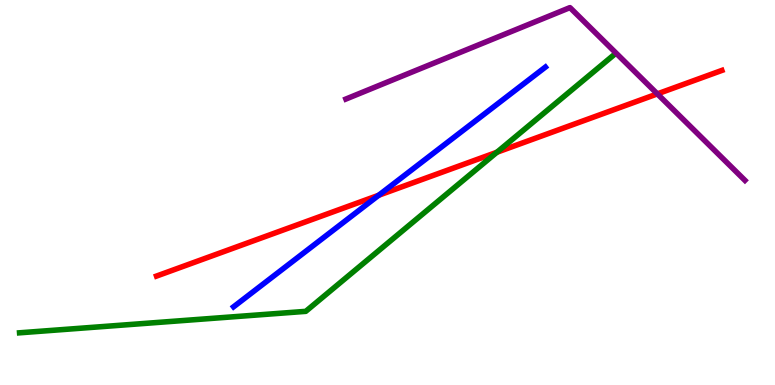[{'lines': ['blue', 'red'], 'intersections': [{'x': 4.89, 'y': 4.93}]}, {'lines': ['green', 'red'], 'intersections': [{'x': 6.41, 'y': 6.05}]}, {'lines': ['purple', 'red'], 'intersections': [{'x': 8.48, 'y': 7.56}]}, {'lines': ['blue', 'green'], 'intersections': []}, {'lines': ['blue', 'purple'], 'intersections': []}, {'lines': ['green', 'purple'], 'intersections': []}]